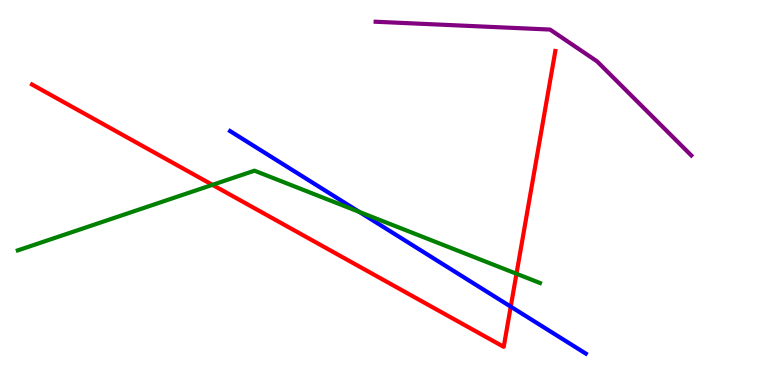[{'lines': ['blue', 'red'], 'intersections': [{'x': 6.59, 'y': 2.04}]}, {'lines': ['green', 'red'], 'intersections': [{'x': 2.74, 'y': 5.2}, {'x': 6.66, 'y': 2.89}]}, {'lines': ['purple', 'red'], 'intersections': []}, {'lines': ['blue', 'green'], 'intersections': [{'x': 4.64, 'y': 4.5}]}, {'lines': ['blue', 'purple'], 'intersections': []}, {'lines': ['green', 'purple'], 'intersections': []}]